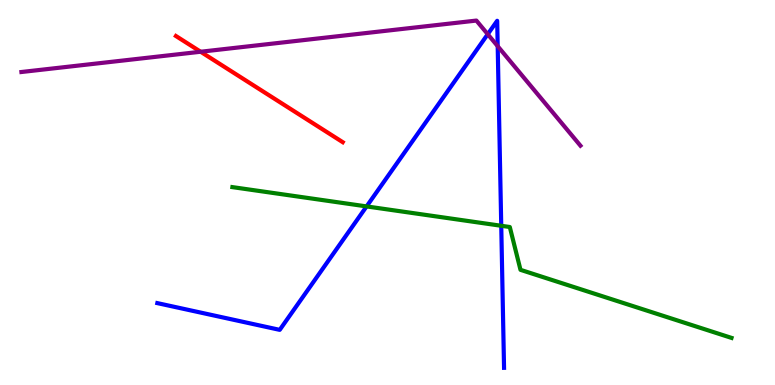[{'lines': ['blue', 'red'], 'intersections': []}, {'lines': ['green', 'red'], 'intersections': []}, {'lines': ['purple', 'red'], 'intersections': [{'x': 2.59, 'y': 8.66}]}, {'lines': ['blue', 'green'], 'intersections': [{'x': 4.73, 'y': 4.64}, {'x': 6.47, 'y': 4.14}]}, {'lines': ['blue', 'purple'], 'intersections': [{'x': 6.29, 'y': 9.11}, {'x': 6.42, 'y': 8.8}]}, {'lines': ['green', 'purple'], 'intersections': []}]